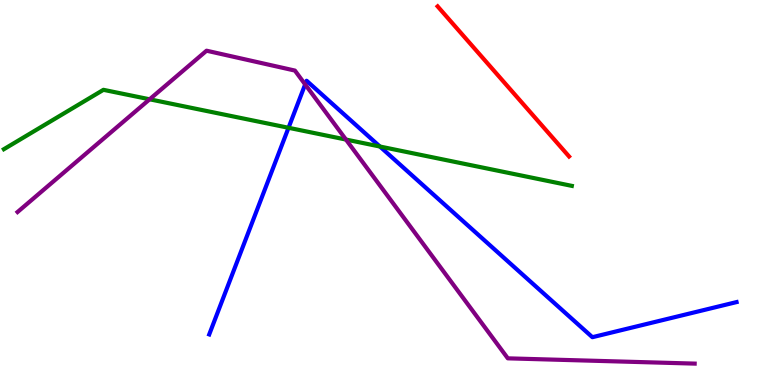[{'lines': ['blue', 'red'], 'intersections': []}, {'lines': ['green', 'red'], 'intersections': []}, {'lines': ['purple', 'red'], 'intersections': []}, {'lines': ['blue', 'green'], 'intersections': [{'x': 3.72, 'y': 6.68}, {'x': 4.9, 'y': 6.19}]}, {'lines': ['blue', 'purple'], 'intersections': [{'x': 3.94, 'y': 7.81}]}, {'lines': ['green', 'purple'], 'intersections': [{'x': 1.93, 'y': 7.42}, {'x': 4.46, 'y': 6.38}]}]